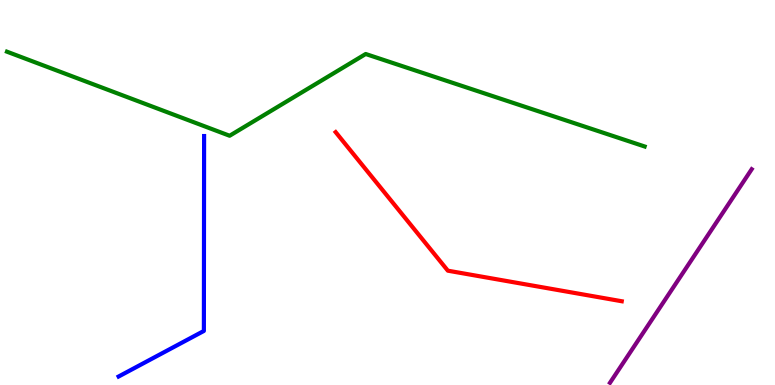[{'lines': ['blue', 'red'], 'intersections': []}, {'lines': ['green', 'red'], 'intersections': []}, {'lines': ['purple', 'red'], 'intersections': []}, {'lines': ['blue', 'green'], 'intersections': []}, {'lines': ['blue', 'purple'], 'intersections': []}, {'lines': ['green', 'purple'], 'intersections': []}]